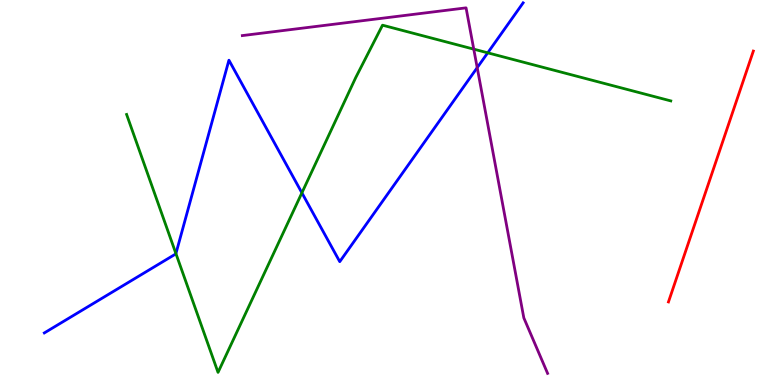[{'lines': ['blue', 'red'], 'intersections': []}, {'lines': ['green', 'red'], 'intersections': []}, {'lines': ['purple', 'red'], 'intersections': []}, {'lines': ['blue', 'green'], 'intersections': [{'x': 2.27, 'y': 3.41}, {'x': 3.9, 'y': 4.99}, {'x': 6.29, 'y': 8.63}]}, {'lines': ['blue', 'purple'], 'intersections': [{'x': 6.16, 'y': 8.24}]}, {'lines': ['green', 'purple'], 'intersections': [{'x': 6.11, 'y': 8.72}]}]